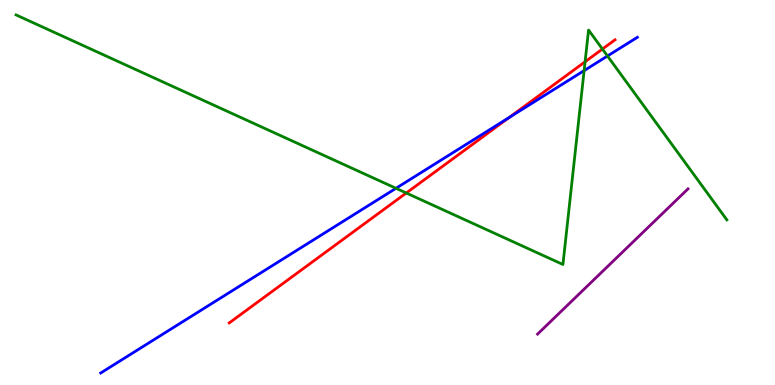[{'lines': ['blue', 'red'], 'intersections': [{'x': 6.57, 'y': 6.95}]}, {'lines': ['green', 'red'], 'intersections': [{'x': 5.24, 'y': 4.99}, {'x': 7.55, 'y': 8.4}, {'x': 7.77, 'y': 8.73}]}, {'lines': ['purple', 'red'], 'intersections': []}, {'lines': ['blue', 'green'], 'intersections': [{'x': 5.11, 'y': 5.11}, {'x': 7.54, 'y': 8.17}, {'x': 7.84, 'y': 8.55}]}, {'lines': ['blue', 'purple'], 'intersections': []}, {'lines': ['green', 'purple'], 'intersections': []}]